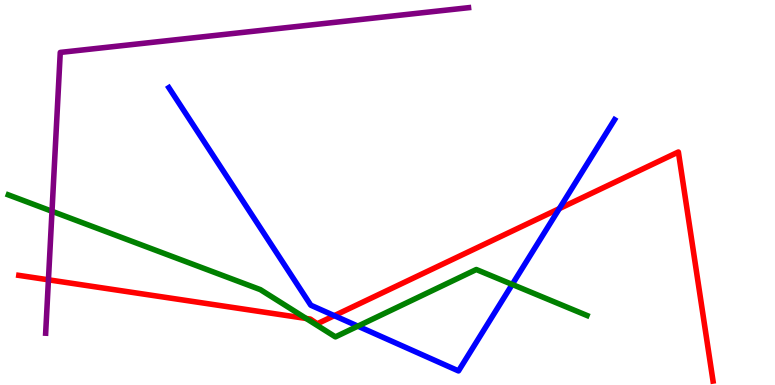[{'lines': ['blue', 'red'], 'intersections': [{'x': 4.31, 'y': 1.8}, {'x': 7.22, 'y': 4.58}]}, {'lines': ['green', 'red'], 'intersections': [{'x': 3.95, 'y': 1.73}]}, {'lines': ['purple', 'red'], 'intersections': [{'x': 0.625, 'y': 2.73}]}, {'lines': ['blue', 'green'], 'intersections': [{'x': 4.62, 'y': 1.53}, {'x': 6.61, 'y': 2.61}]}, {'lines': ['blue', 'purple'], 'intersections': []}, {'lines': ['green', 'purple'], 'intersections': [{'x': 0.671, 'y': 4.51}]}]